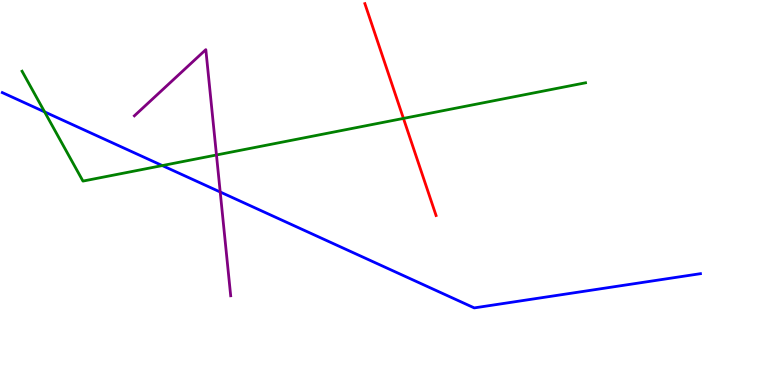[{'lines': ['blue', 'red'], 'intersections': []}, {'lines': ['green', 'red'], 'intersections': [{'x': 5.21, 'y': 6.92}]}, {'lines': ['purple', 'red'], 'intersections': []}, {'lines': ['blue', 'green'], 'intersections': [{'x': 0.575, 'y': 7.09}, {'x': 2.09, 'y': 5.7}]}, {'lines': ['blue', 'purple'], 'intersections': [{'x': 2.84, 'y': 5.01}]}, {'lines': ['green', 'purple'], 'intersections': [{'x': 2.79, 'y': 5.97}]}]